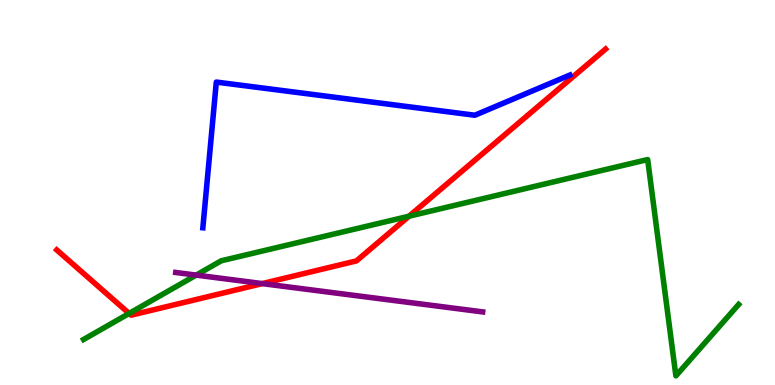[{'lines': ['blue', 'red'], 'intersections': []}, {'lines': ['green', 'red'], 'intersections': [{'x': 1.67, 'y': 1.86}, {'x': 5.28, 'y': 4.38}]}, {'lines': ['purple', 'red'], 'intersections': [{'x': 3.38, 'y': 2.63}]}, {'lines': ['blue', 'green'], 'intersections': []}, {'lines': ['blue', 'purple'], 'intersections': []}, {'lines': ['green', 'purple'], 'intersections': [{'x': 2.53, 'y': 2.85}]}]